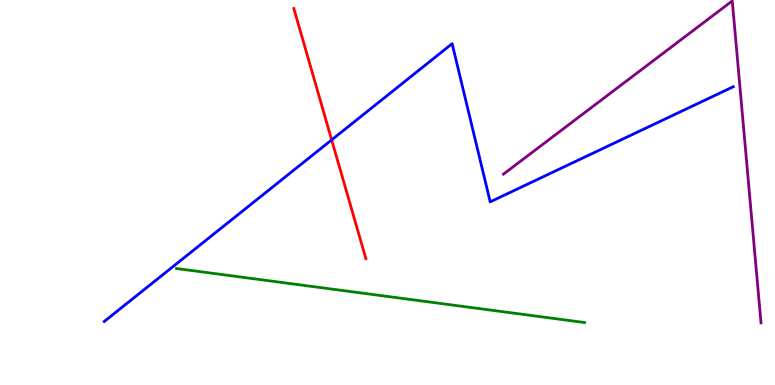[{'lines': ['blue', 'red'], 'intersections': [{'x': 4.28, 'y': 6.37}]}, {'lines': ['green', 'red'], 'intersections': []}, {'lines': ['purple', 'red'], 'intersections': []}, {'lines': ['blue', 'green'], 'intersections': []}, {'lines': ['blue', 'purple'], 'intersections': []}, {'lines': ['green', 'purple'], 'intersections': []}]